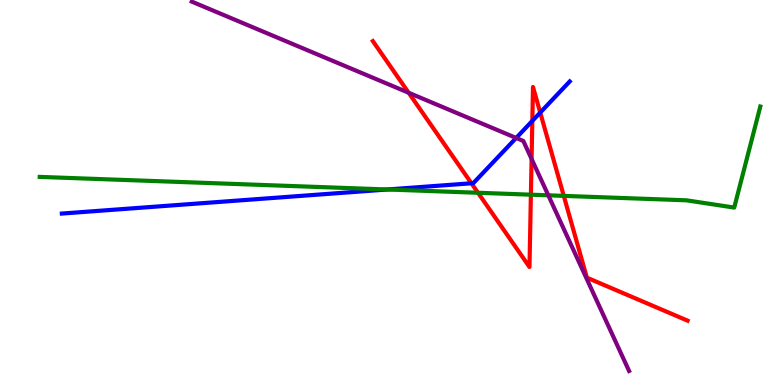[{'lines': ['blue', 'red'], 'intersections': [{'x': 6.08, 'y': 5.24}, {'x': 6.87, 'y': 6.86}, {'x': 6.97, 'y': 7.08}]}, {'lines': ['green', 'red'], 'intersections': [{'x': 6.17, 'y': 4.99}, {'x': 6.85, 'y': 4.94}, {'x': 7.27, 'y': 4.91}]}, {'lines': ['purple', 'red'], 'intersections': [{'x': 5.27, 'y': 7.59}, {'x': 6.86, 'y': 5.87}]}, {'lines': ['blue', 'green'], 'intersections': [{'x': 5.0, 'y': 5.08}]}, {'lines': ['blue', 'purple'], 'intersections': [{'x': 6.66, 'y': 6.42}]}, {'lines': ['green', 'purple'], 'intersections': [{'x': 7.07, 'y': 4.93}]}]